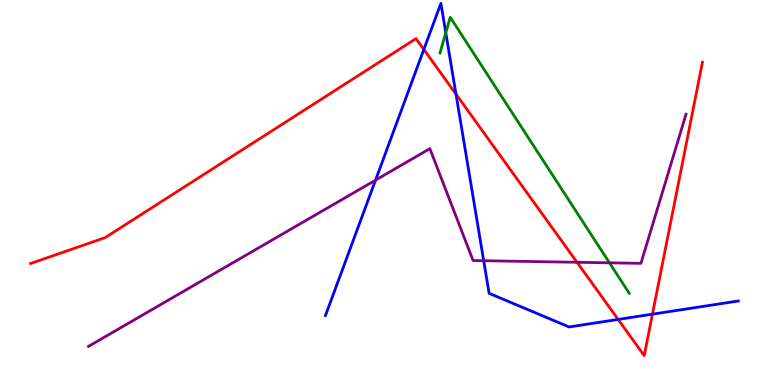[{'lines': ['blue', 'red'], 'intersections': [{'x': 5.47, 'y': 8.72}, {'x': 5.88, 'y': 7.56}, {'x': 7.98, 'y': 1.7}, {'x': 8.42, 'y': 1.84}]}, {'lines': ['green', 'red'], 'intersections': []}, {'lines': ['purple', 'red'], 'intersections': [{'x': 7.45, 'y': 3.19}]}, {'lines': ['blue', 'green'], 'intersections': [{'x': 5.75, 'y': 9.15}]}, {'lines': ['blue', 'purple'], 'intersections': [{'x': 4.85, 'y': 5.32}, {'x': 6.24, 'y': 3.23}]}, {'lines': ['green', 'purple'], 'intersections': [{'x': 7.86, 'y': 3.17}]}]